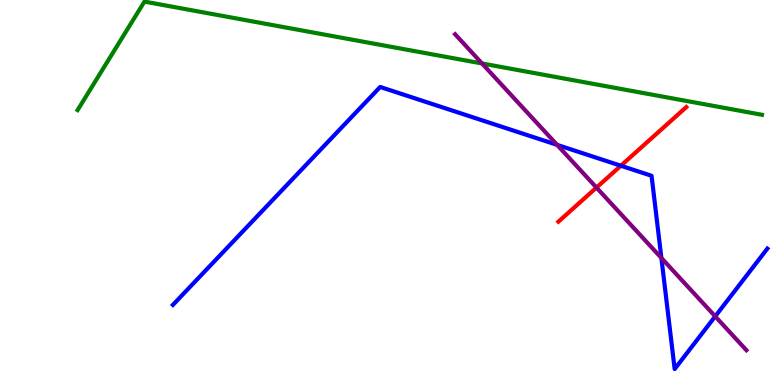[{'lines': ['blue', 'red'], 'intersections': [{'x': 8.01, 'y': 5.7}]}, {'lines': ['green', 'red'], 'intersections': []}, {'lines': ['purple', 'red'], 'intersections': [{'x': 7.7, 'y': 5.13}]}, {'lines': ['blue', 'green'], 'intersections': []}, {'lines': ['blue', 'purple'], 'intersections': [{'x': 7.19, 'y': 6.24}, {'x': 8.53, 'y': 3.3}, {'x': 9.23, 'y': 1.78}]}, {'lines': ['green', 'purple'], 'intersections': [{'x': 6.22, 'y': 8.35}]}]